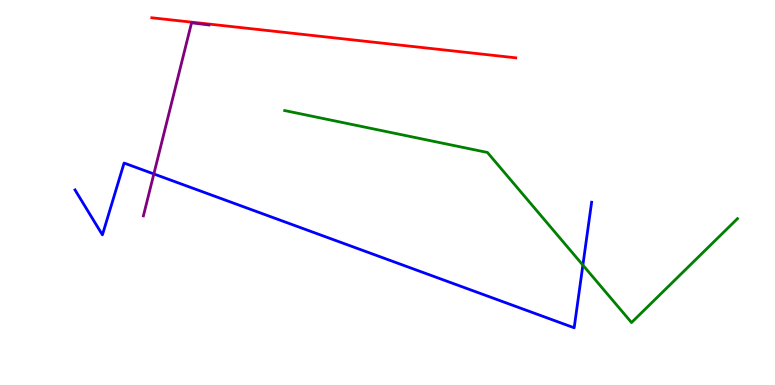[{'lines': ['blue', 'red'], 'intersections': []}, {'lines': ['green', 'red'], 'intersections': []}, {'lines': ['purple', 'red'], 'intersections': []}, {'lines': ['blue', 'green'], 'intersections': [{'x': 7.52, 'y': 3.11}]}, {'lines': ['blue', 'purple'], 'intersections': [{'x': 1.99, 'y': 5.48}]}, {'lines': ['green', 'purple'], 'intersections': []}]